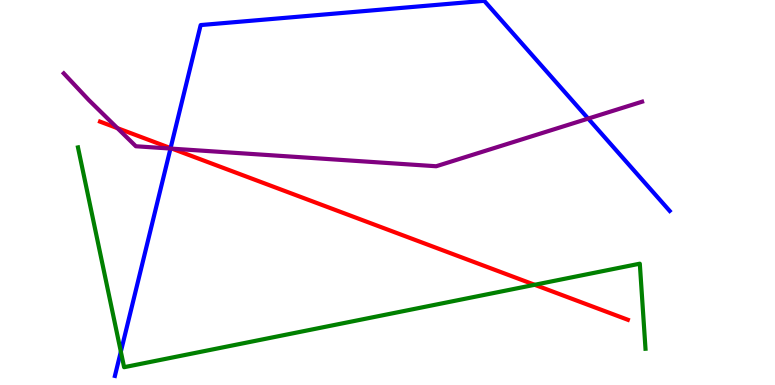[{'lines': ['blue', 'red'], 'intersections': [{'x': 2.2, 'y': 6.15}]}, {'lines': ['green', 'red'], 'intersections': [{'x': 6.9, 'y': 2.6}]}, {'lines': ['purple', 'red'], 'intersections': [{'x': 1.52, 'y': 6.67}, {'x': 2.22, 'y': 6.14}]}, {'lines': ['blue', 'green'], 'intersections': [{'x': 1.56, 'y': 0.866}]}, {'lines': ['blue', 'purple'], 'intersections': [{'x': 2.2, 'y': 6.14}, {'x': 7.59, 'y': 6.92}]}, {'lines': ['green', 'purple'], 'intersections': []}]